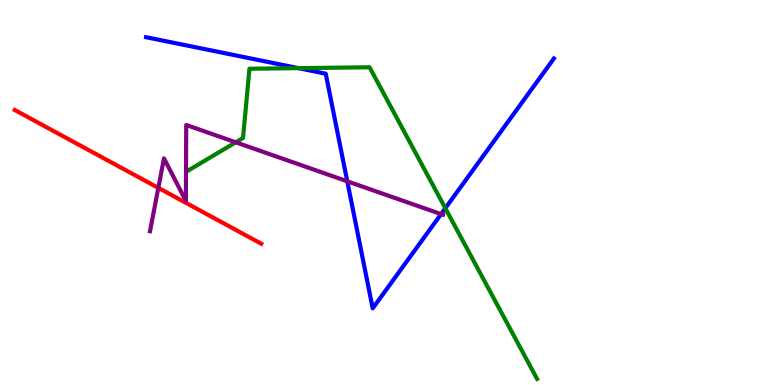[{'lines': ['blue', 'red'], 'intersections': []}, {'lines': ['green', 'red'], 'intersections': []}, {'lines': ['purple', 'red'], 'intersections': [{'x': 2.04, 'y': 5.12}]}, {'lines': ['blue', 'green'], 'intersections': [{'x': 3.85, 'y': 8.23}, {'x': 5.75, 'y': 4.59}]}, {'lines': ['blue', 'purple'], 'intersections': [{'x': 4.48, 'y': 5.29}, {'x': 5.69, 'y': 4.44}]}, {'lines': ['green', 'purple'], 'intersections': [{'x': 3.04, 'y': 6.3}]}]